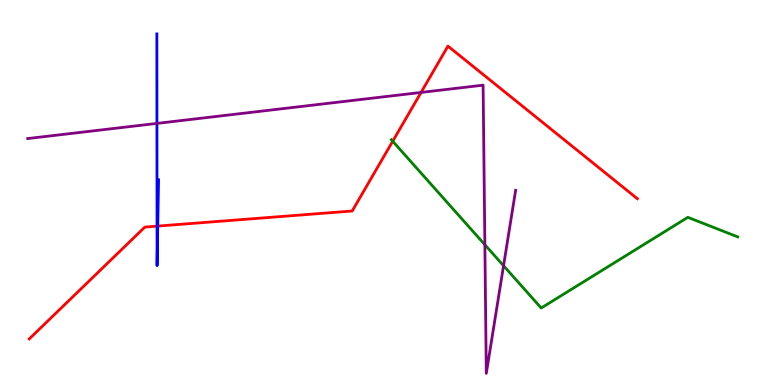[{'lines': ['blue', 'red'], 'intersections': [{'x': 2.03, 'y': 4.13}, {'x': 2.04, 'y': 4.13}]}, {'lines': ['green', 'red'], 'intersections': [{'x': 5.07, 'y': 6.33}]}, {'lines': ['purple', 'red'], 'intersections': [{'x': 5.43, 'y': 7.6}]}, {'lines': ['blue', 'green'], 'intersections': []}, {'lines': ['blue', 'purple'], 'intersections': [{'x': 2.02, 'y': 6.79}]}, {'lines': ['green', 'purple'], 'intersections': [{'x': 6.26, 'y': 3.64}, {'x': 6.5, 'y': 3.1}]}]